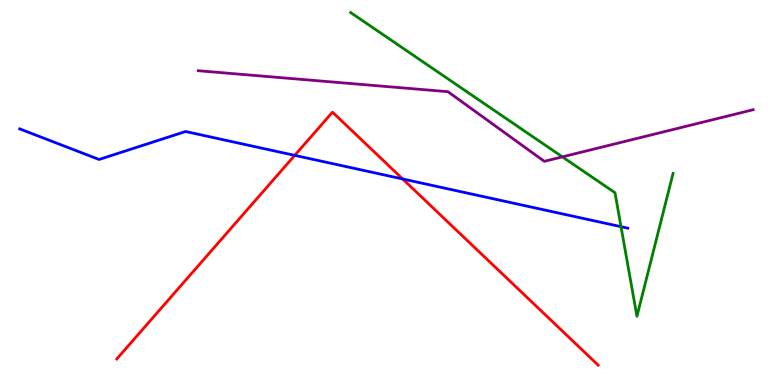[{'lines': ['blue', 'red'], 'intersections': [{'x': 3.8, 'y': 5.96}, {'x': 5.2, 'y': 5.35}]}, {'lines': ['green', 'red'], 'intersections': []}, {'lines': ['purple', 'red'], 'intersections': []}, {'lines': ['blue', 'green'], 'intersections': [{'x': 8.01, 'y': 4.11}]}, {'lines': ['blue', 'purple'], 'intersections': []}, {'lines': ['green', 'purple'], 'intersections': [{'x': 7.26, 'y': 5.93}]}]